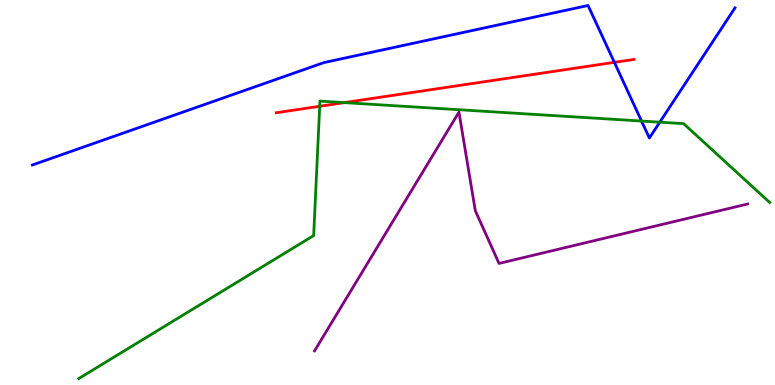[{'lines': ['blue', 'red'], 'intersections': [{'x': 7.93, 'y': 8.38}]}, {'lines': ['green', 'red'], 'intersections': [{'x': 4.13, 'y': 7.24}, {'x': 4.44, 'y': 7.33}]}, {'lines': ['purple', 'red'], 'intersections': []}, {'lines': ['blue', 'green'], 'intersections': [{'x': 8.28, 'y': 6.86}, {'x': 8.51, 'y': 6.83}]}, {'lines': ['blue', 'purple'], 'intersections': []}, {'lines': ['green', 'purple'], 'intersections': []}]